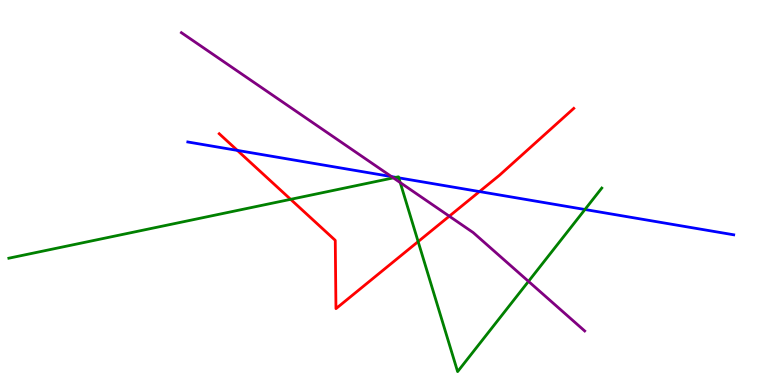[{'lines': ['blue', 'red'], 'intersections': [{'x': 3.06, 'y': 6.09}, {'x': 6.19, 'y': 5.02}]}, {'lines': ['green', 'red'], 'intersections': [{'x': 3.75, 'y': 4.82}, {'x': 5.4, 'y': 3.72}]}, {'lines': ['purple', 'red'], 'intersections': [{'x': 5.8, 'y': 4.38}]}, {'lines': ['blue', 'green'], 'intersections': [{'x': 5.11, 'y': 5.39}, {'x': 5.15, 'y': 5.38}, {'x': 7.55, 'y': 4.56}]}, {'lines': ['blue', 'purple'], 'intersections': [{'x': 5.05, 'y': 5.41}]}, {'lines': ['green', 'purple'], 'intersections': [{'x': 5.08, 'y': 5.38}, {'x': 5.16, 'y': 5.26}, {'x': 6.82, 'y': 2.69}]}]